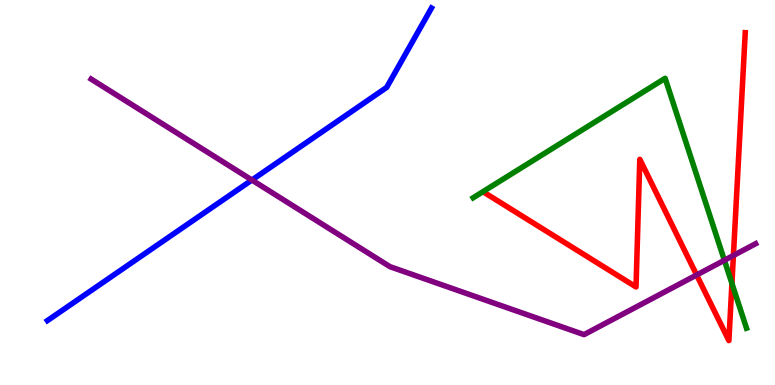[{'lines': ['blue', 'red'], 'intersections': []}, {'lines': ['green', 'red'], 'intersections': [{'x': 9.44, 'y': 2.64}]}, {'lines': ['purple', 'red'], 'intersections': [{'x': 8.99, 'y': 2.86}, {'x': 9.46, 'y': 3.36}]}, {'lines': ['blue', 'green'], 'intersections': []}, {'lines': ['blue', 'purple'], 'intersections': [{'x': 3.25, 'y': 5.32}]}, {'lines': ['green', 'purple'], 'intersections': [{'x': 9.35, 'y': 3.24}]}]